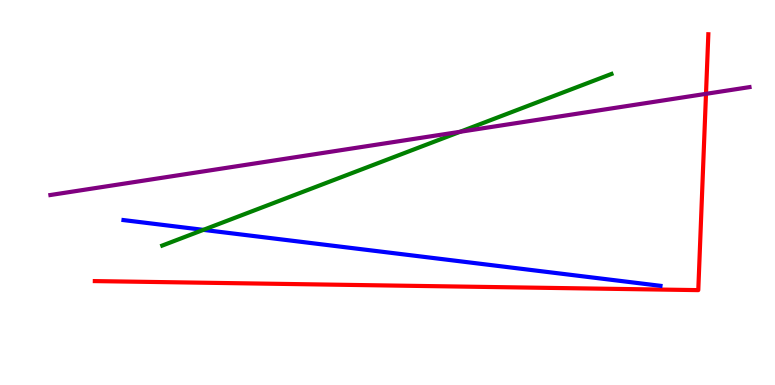[{'lines': ['blue', 'red'], 'intersections': []}, {'lines': ['green', 'red'], 'intersections': []}, {'lines': ['purple', 'red'], 'intersections': [{'x': 9.11, 'y': 7.56}]}, {'lines': ['blue', 'green'], 'intersections': [{'x': 2.62, 'y': 4.03}]}, {'lines': ['blue', 'purple'], 'intersections': []}, {'lines': ['green', 'purple'], 'intersections': [{'x': 5.94, 'y': 6.58}]}]